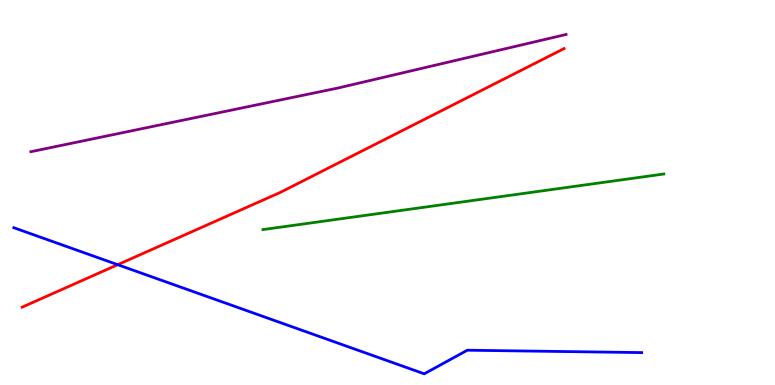[{'lines': ['blue', 'red'], 'intersections': [{'x': 1.52, 'y': 3.12}]}, {'lines': ['green', 'red'], 'intersections': []}, {'lines': ['purple', 'red'], 'intersections': []}, {'lines': ['blue', 'green'], 'intersections': []}, {'lines': ['blue', 'purple'], 'intersections': []}, {'lines': ['green', 'purple'], 'intersections': []}]